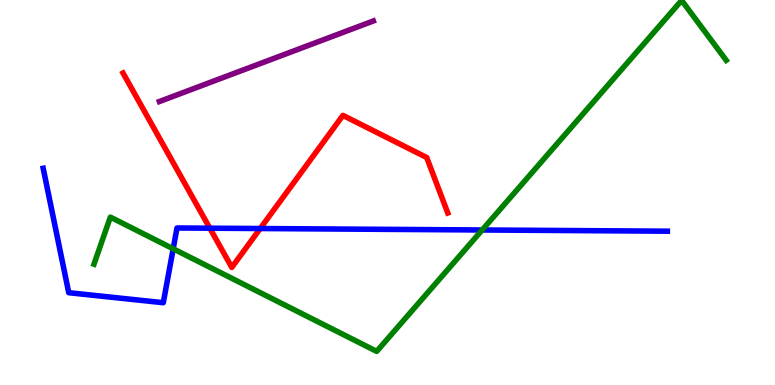[{'lines': ['blue', 'red'], 'intersections': [{'x': 2.71, 'y': 4.07}, {'x': 3.36, 'y': 4.06}]}, {'lines': ['green', 'red'], 'intersections': []}, {'lines': ['purple', 'red'], 'intersections': []}, {'lines': ['blue', 'green'], 'intersections': [{'x': 2.23, 'y': 3.54}, {'x': 6.22, 'y': 4.03}]}, {'lines': ['blue', 'purple'], 'intersections': []}, {'lines': ['green', 'purple'], 'intersections': []}]